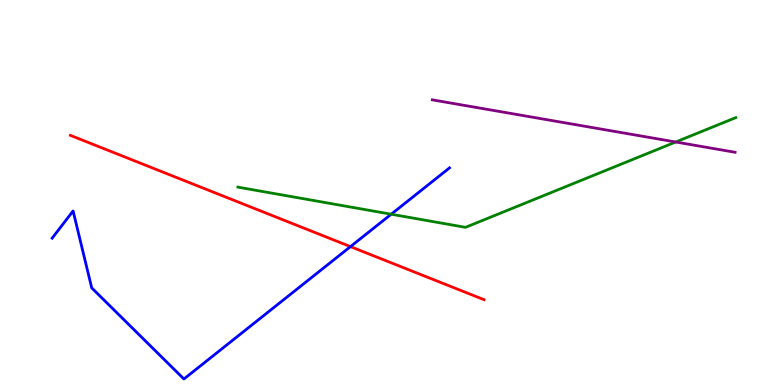[{'lines': ['blue', 'red'], 'intersections': [{'x': 4.52, 'y': 3.59}]}, {'lines': ['green', 'red'], 'intersections': []}, {'lines': ['purple', 'red'], 'intersections': []}, {'lines': ['blue', 'green'], 'intersections': [{'x': 5.05, 'y': 4.44}]}, {'lines': ['blue', 'purple'], 'intersections': []}, {'lines': ['green', 'purple'], 'intersections': [{'x': 8.72, 'y': 6.31}]}]